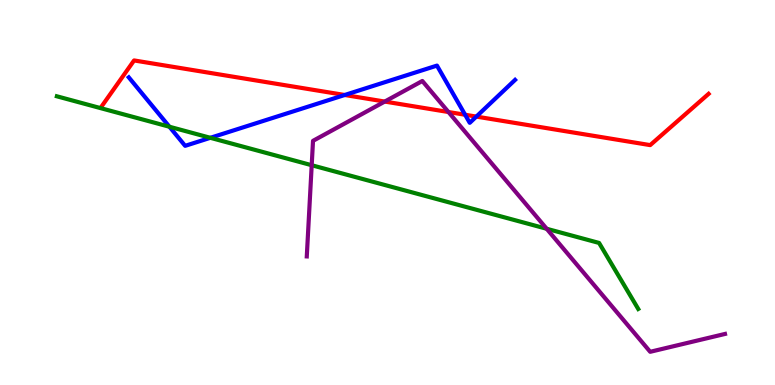[{'lines': ['blue', 'red'], 'intersections': [{'x': 4.45, 'y': 7.53}, {'x': 6.0, 'y': 7.02}, {'x': 6.15, 'y': 6.97}]}, {'lines': ['green', 'red'], 'intersections': []}, {'lines': ['purple', 'red'], 'intersections': [{'x': 4.96, 'y': 7.36}, {'x': 5.79, 'y': 7.09}]}, {'lines': ['blue', 'green'], 'intersections': [{'x': 2.19, 'y': 6.71}, {'x': 2.71, 'y': 6.42}]}, {'lines': ['blue', 'purple'], 'intersections': []}, {'lines': ['green', 'purple'], 'intersections': [{'x': 4.02, 'y': 5.71}, {'x': 7.05, 'y': 4.06}]}]